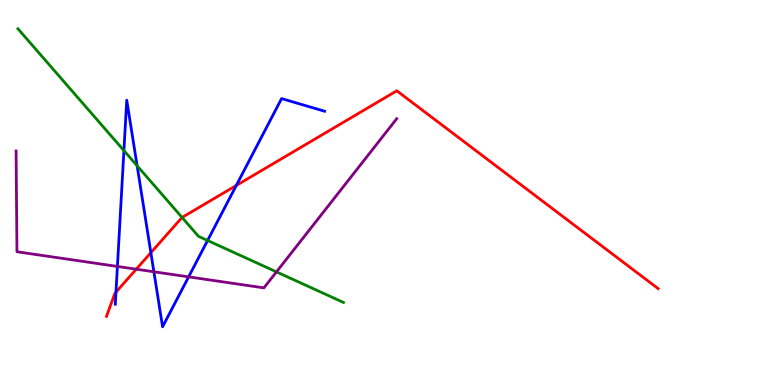[{'lines': ['blue', 'red'], 'intersections': [{'x': 1.5, 'y': 2.41}, {'x': 1.95, 'y': 3.44}, {'x': 3.05, 'y': 5.18}]}, {'lines': ['green', 'red'], 'intersections': [{'x': 2.35, 'y': 4.35}]}, {'lines': ['purple', 'red'], 'intersections': [{'x': 1.76, 'y': 3.01}]}, {'lines': ['blue', 'green'], 'intersections': [{'x': 1.6, 'y': 6.09}, {'x': 1.77, 'y': 5.69}, {'x': 2.68, 'y': 3.75}]}, {'lines': ['blue', 'purple'], 'intersections': [{'x': 1.51, 'y': 3.08}, {'x': 1.99, 'y': 2.94}, {'x': 2.43, 'y': 2.81}]}, {'lines': ['green', 'purple'], 'intersections': [{'x': 3.57, 'y': 2.94}]}]